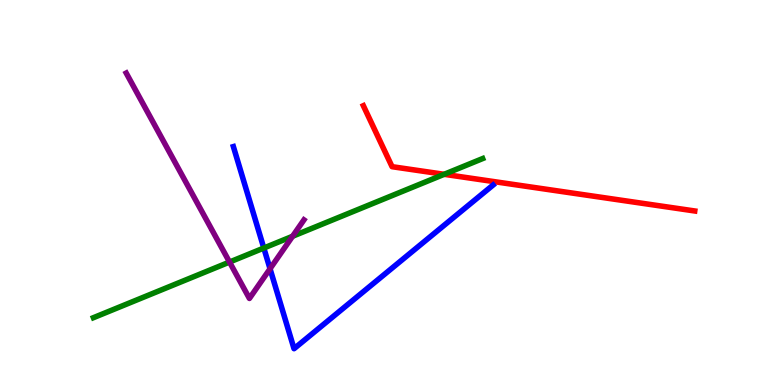[{'lines': ['blue', 'red'], 'intersections': []}, {'lines': ['green', 'red'], 'intersections': [{'x': 5.73, 'y': 5.47}]}, {'lines': ['purple', 'red'], 'intersections': []}, {'lines': ['blue', 'green'], 'intersections': [{'x': 3.4, 'y': 3.56}]}, {'lines': ['blue', 'purple'], 'intersections': [{'x': 3.48, 'y': 3.02}]}, {'lines': ['green', 'purple'], 'intersections': [{'x': 2.96, 'y': 3.19}, {'x': 3.78, 'y': 3.86}]}]